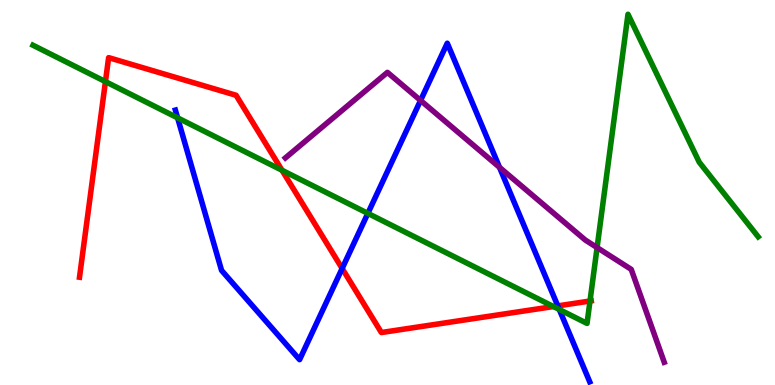[{'lines': ['blue', 'red'], 'intersections': [{'x': 4.41, 'y': 3.03}, {'x': 7.2, 'y': 2.05}]}, {'lines': ['green', 'red'], 'intersections': [{'x': 1.36, 'y': 7.88}, {'x': 3.64, 'y': 5.58}, {'x': 7.14, 'y': 2.04}, {'x': 7.61, 'y': 2.18}]}, {'lines': ['purple', 'red'], 'intersections': []}, {'lines': ['blue', 'green'], 'intersections': [{'x': 2.29, 'y': 6.94}, {'x': 4.75, 'y': 4.46}, {'x': 7.22, 'y': 1.96}]}, {'lines': ['blue', 'purple'], 'intersections': [{'x': 5.43, 'y': 7.39}, {'x': 6.45, 'y': 5.65}]}, {'lines': ['green', 'purple'], 'intersections': [{'x': 7.7, 'y': 3.57}]}]